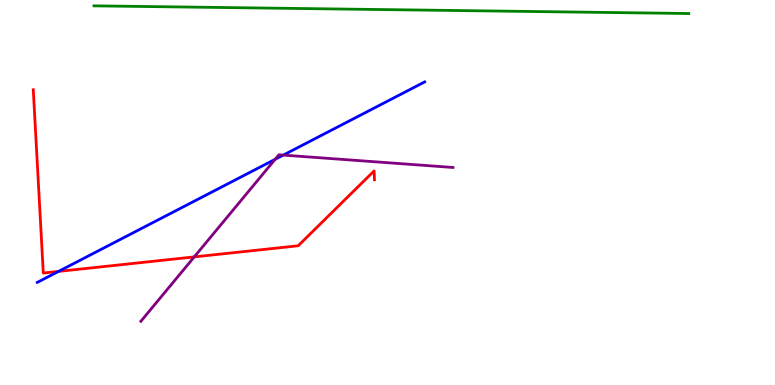[{'lines': ['blue', 'red'], 'intersections': [{'x': 0.756, 'y': 2.95}]}, {'lines': ['green', 'red'], 'intersections': []}, {'lines': ['purple', 'red'], 'intersections': [{'x': 2.51, 'y': 3.33}]}, {'lines': ['blue', 'green'], 'intersections': []}, {'lines': ['blue', 'purple'], 'intersections': [{'x': 3.55, 'y': 5.86}, {'x': 3.66, 'y': 5.97}]}, {'lines': ['green', 'purple'], 'intersections': []}]